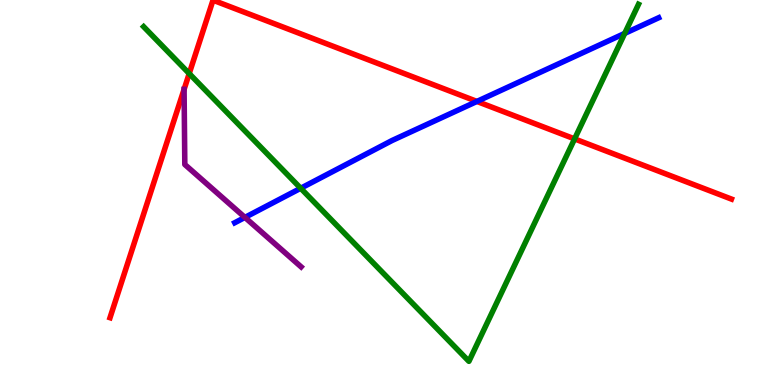[{'lines': ['blue', 'red'], 'intersections': [{'x': 6.15, 'y': 7.37}]}, {'lines': ['green', 'red'], 'intersections': [{'x': 2.44, 'y': 8.09}, {'x': 7.41, 'y': 6.39}]}, {'lines': ['purple', 'red'], 'intersections': [{'x': 2.38, 'y': 7.68}]}, {'lines': ['blue', 'green'], 'intersections': [{'x': 3.88, 'y': 5.11}, {'x': 8.06, 'y': 9.13}]}, {'lines': ['blue', 'purple'], 'intersections': [{'x': 3.16, 'y': 4.35}]}, {'lines': ['green', 'purple'], 'intersections': []}]